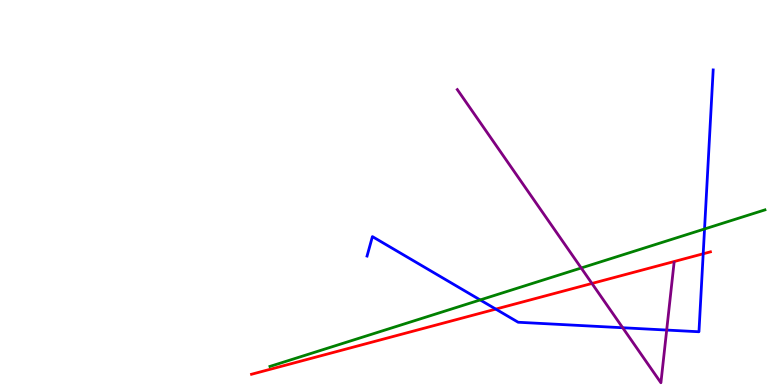[{'lines': ['blue', 'red'], 'intersections': [{'x': 6.4, 'y': 1.97}, {'x': 9.07, 'y': 3.41}]}, {'lines': ['green', 'red'], 'intersections': []}, {'lines': ['purple', 'red'], 'intersections': [{'x': 7.64, 'y': 2.64}]}, {'lines': ['blue', 'green'], 'intersections': [{'x': 6.2, 'y': 2.21}, {'x': 9.09, 'y': 4.05}]}, {'lines': ['blue', 'purple'], 'intersections': [{'x': 8.03, 'y': 1.49}, {'x': 8.6, 'y': 1.43}]}, {'lines': ['green', 'purple'], 'intersections': [{'x': 7.5, 'y': 3.04}]}]